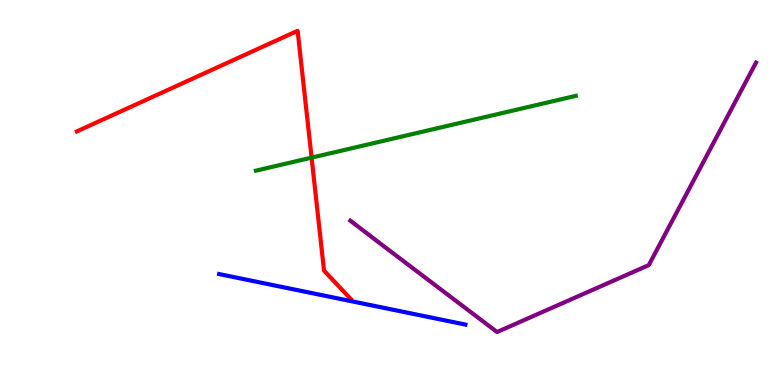[{'lines': ['blue', 'red'], 'intersections': []}, {'lines': ['green', 'red'], 'intersections': [{'x': 4.02, 'y': 5.91}]}, {'lines': ['purple', 'red'], 'intersections': []}, {'lines': ['blue', 'green'], 'intersections': []}, {'lines': ['blue', 'purple'], 'intersections': []}, {'lines': ['green', 'purple'], 'intersections': []}]